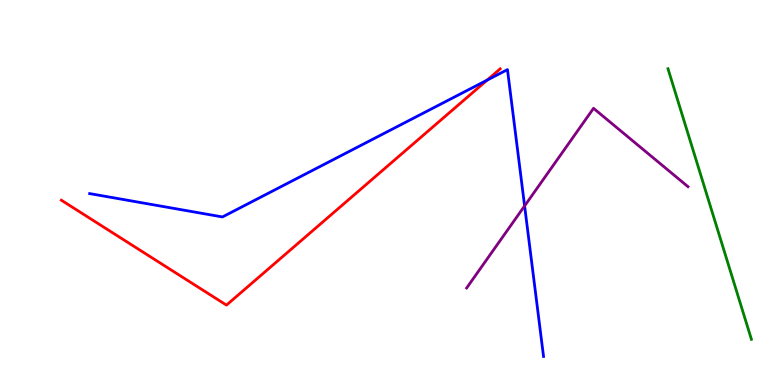[{'lines': ['blue', 'red'], 'intersections': [{'x': 6.29, 'y': 7.92}]}, {'lines': ['green', 'red'], 'intersections': []}, {'lines': ['purple', 'red'], 'intersections': []}, {'lines': ['blue', 'green'], 'intersections': []}, {'lines': ['blue', 'purple'], 'intersections': [{'x': 6.77, 'y': 4.65}]}, {'lines': ['green', 'purple'], 'intersections': []}]